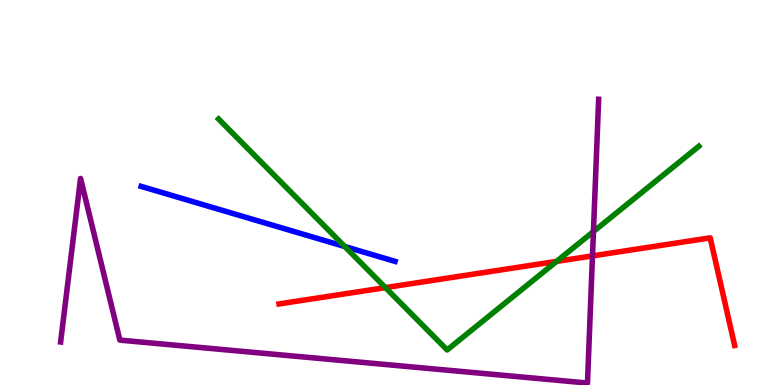[{'lines': ['blue', 'red'], 'intersections': []}, {'lines': ['green', 'red'], 'intersections': [{'x': 4.97, 'y': 2.53}, {'x': 7.18, 'y': 3.21}]}, {'lines': ['purple', 'red'], 'intersections': [{'x': 7.64, 'y': 3.35}]}, {'lines': ['blue', 'green'], 'intersections': [{'x': 4.45, 'y': 3.6}]}, {'lines': ['blue', 'purple'], 'intersections': []}, {'lines': ['green', 'purple'], 'intersections': [{'x': 7.66, 'y': 3.99}]}]